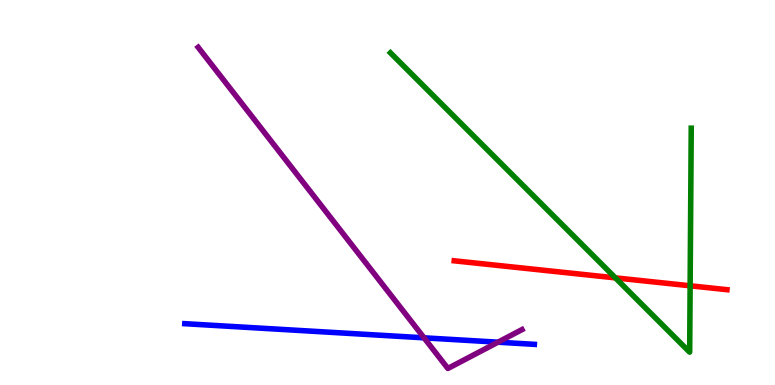[{'lines': ['blue', 'red'], 'intersections': []}, {'lines': ['green', 'red'], 'intersections': [{'x': 7.94, 'y': 2.78}, {'x': 8.9, 'y': 2.58}]}, {'lines': ['purple', 'red'], 'intersections': []}, {'lines': ['blue', 'green'], 'intersections': []}, {'lines': ['blue', 'purple'], 'intersections': [{'x': 5.47, 'y': 1.23}, {'x': 6.43, 'y': 1.11}]}, {'lines': ['green', 'purple'], 'intersections': []}]